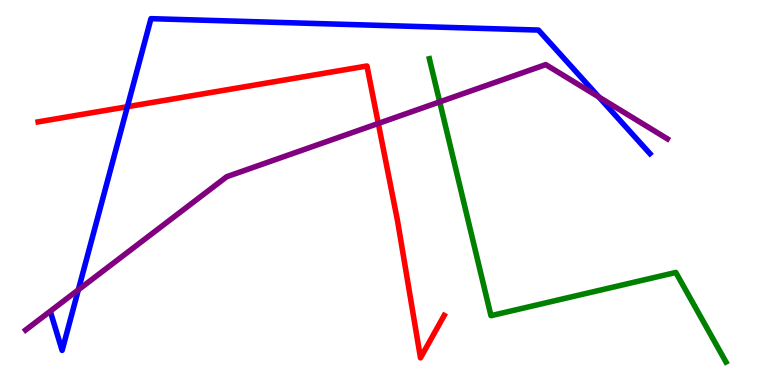[{'lines': ['blue', 'red'], 'intersections': [{'x': 1.64, 'y': 7.23}]}, {'lines': ['green', 'red'], 'intersections': []}, {'lines': ['purple', 'red'], 'intersections': [{'x': 4.88, 'y': 6.79}]}, {'lines': ['blue', 'green'], 'intersections': []}, {'lines': ['blue', 'purple'], 'intersections': [{'x': 1.01, 'y': 2.47}, {'x': 7.73, 'y': 7.48}]}, {'lines': ['green', 'purple'], 'intersections': [{'x': 5.67, 'y': 7.35}]}]